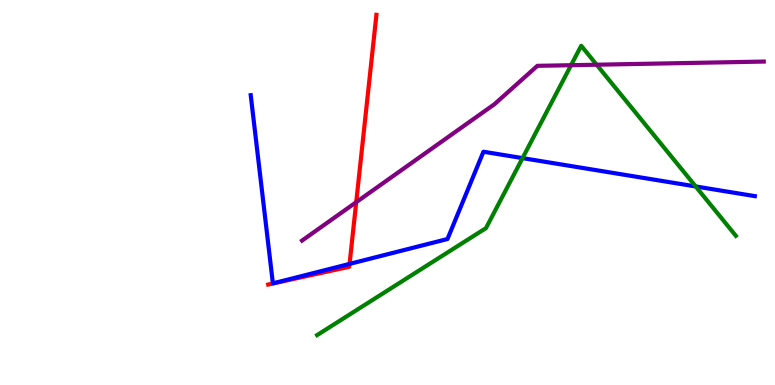[{'lines': ['blue', 'red'], 'intersections': [{'x': 4.51, 'y': 3.15}]}, {'lines': ['green', 'red'], 'intersections': []}, {'lines': ['purple', 'red'], 'intersections': [{'x': 4.6, 'y': 4.75}]}, {'lines': ['blue', 'green'], 'intersections': [{'x': 6.74, 'y': 5.89}, {'x': 8.98, 'y': 5.16}]}, {'lines': ['blue', 'purple'], 'intersections': []}, {'lines': ['green', 'purple'], 'intersections': [{'x': 7.37, 'y': 8.31}, {'x': 7.7, 'y': 8.32}]}]